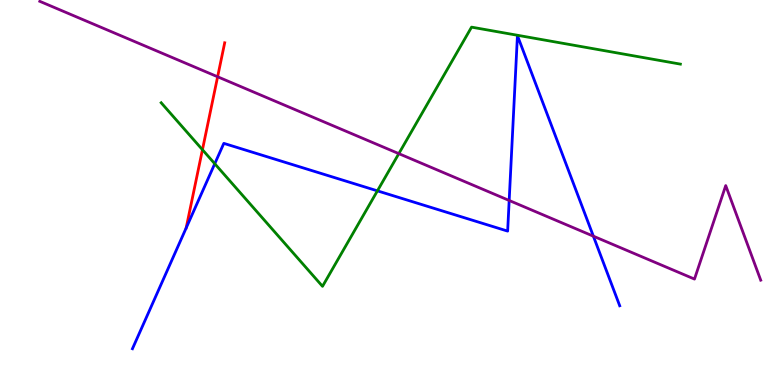[{'lines': ['blue', 'red'], 'intersections': []}, {'lines': ['green', 'red'], 'intersections': [{'x': 2.61, 'y': 6.11}]}, {'lines': ['purple', 'red'], 'intersections': [{'x': 2.81, 'y': 8.01}]}, {'lines': ['blue', 'green'], 'intersections': [{'x': 2.77, 'y': 5.75}, {'x': 4.87, 'y': 5.04}]}, {'lines': ['blue', 'purple'], 'intersections': [{'x': 6.57, 'y': 4.79}, {'x': 7.66, 'y': 3.87}]}, {'lines': ['green', 'purple'], 'intersections': [{'x': 5.15, 'y': 6.01}]}]